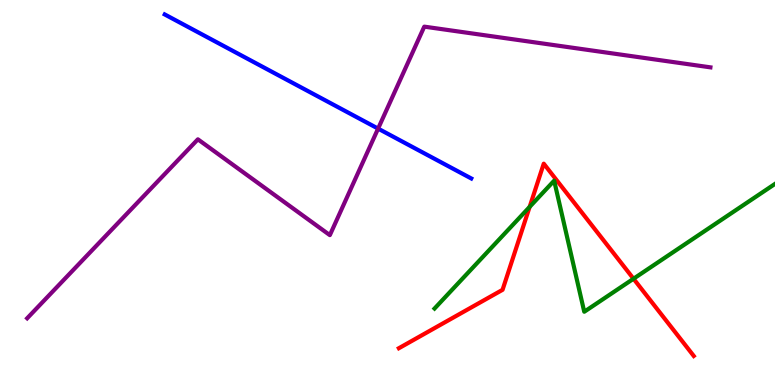[{'lines': ['blue', 'red'], 'intersections': []}, {'lines': ['green', 'red'], 'intersections': [{'x': 6.83, 'y': 4.63}, {'x': 8.17, 'y': 2.76}]}, {'lines': ['purple', 'red'], 'intersections': []}, {'lines': ['blue', 'green'], 'intersections': []}, {'lines': ['blue', 'purple'], 'intersections': [{'x': 4.88, 'y': 6.66}]}, {'lines': ['green', 'purple'], 'intersections': []}]